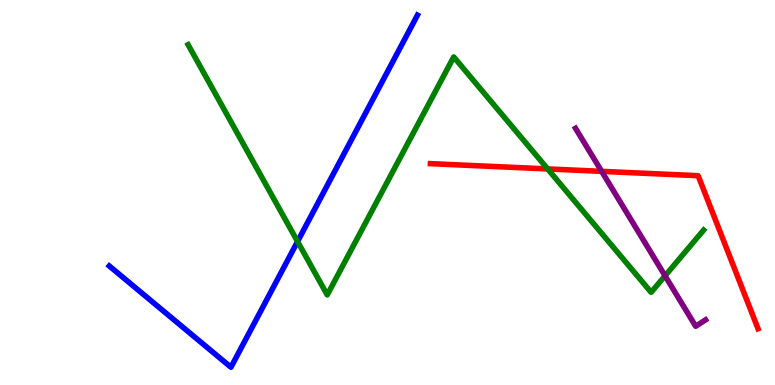[{'lines': ['blue', 'red'], 'intersections': []}, {'lines': ['green', 'red'], 'intersections': [{'x': 7.07, 'y': 5.61}]}, {'lines': ['purple', 'red'], 'intersections': [{'x': 7.76, 'y': 5.55}]}, {'lines': ['blue', 'green'], 'intersections': [{'x': 3.84, 'y': 3.73}]}, {'lines': ['blue', 'purple'], 'intersections': []}, {'lines': ['green', 'purple'], 'intersections': [{'x': 8.58, 'y': 2.84}]}]